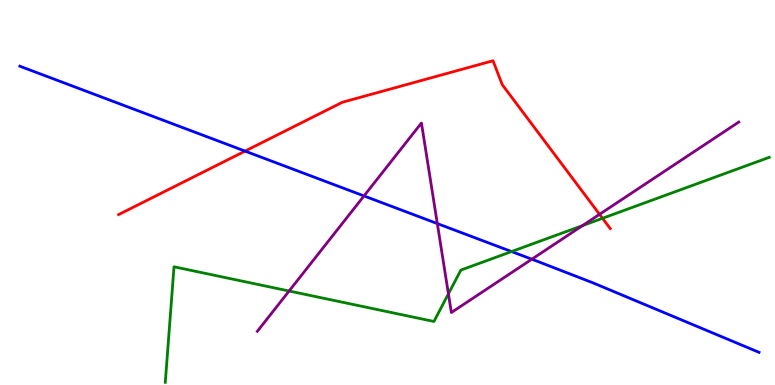[{'lines': ['blue', 'red'], 'intersections': [{'x': 3.16, 'y': 6.08}]}, {'lines': ['green', 'red'], 'intersections': [{'x': 7.77, 'y': 4.33}]}, {'lines': ['purple', 'red'], 'intersections': [{'x': 7.74, 'y': 4.43}]}, {'lines': ['blue', 'green'], 'intersections': [{'x': 6.6, 'y': 3.47}]}, {'lines': ['blue', 'purple'], 'intersections': [{'x': 4.7, 'y': 4.91}, {'x': 5.64, 'y': 4.19}, {'x': 6.86, 'y': 3.27}]}, {'lines': ['green', 'purple'], 'intersections': [{'x': 3.73, 'y': 2.44}, {'x': 5.79, 'y': 2.37}, {'x': 7.52, 'y': 4.14}]}]